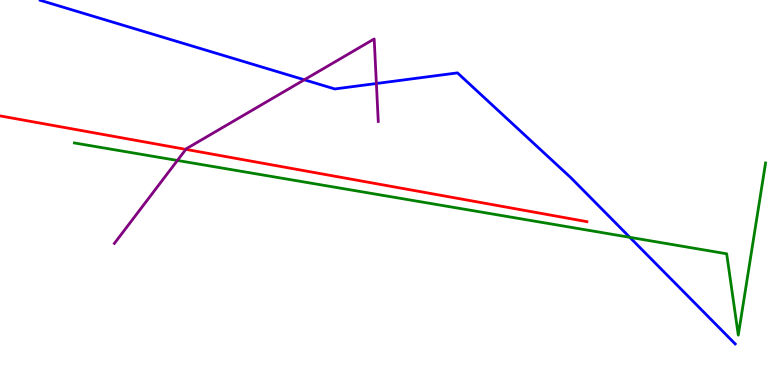[{'lines': ['blue', 'red'], 'intersections': []}, {'lines': ['green', 'red'], 'intersections': []}, {'lines': ['purple', 'red'], 'intersections': [{'x': 2.4, 'y': 6.12}]}, {'lines': ['blue', 'green'], 'intersections': [{'x': 8.13, 'y': 3.84}]}, {'lines': ['blue', 'purple'], 'intersections': [{'x': 3.93, 'y': 7.93}, {'x': 4.86, 'y': 7.83}]}, {'lines': ['green', 'purple'], 'intersections': [{'x': 2.29, 'y': 5.83}]}]